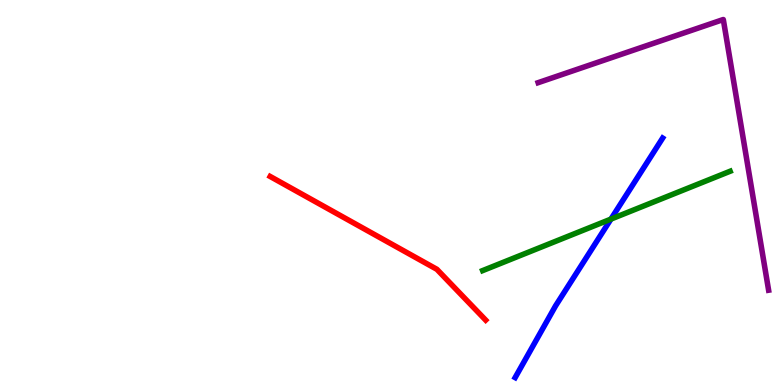[{'lines': ['blue', 'red'], 'intersections': []}, {'lines': ['green', 'red'], 'intersections': []}, {'lines': ['purple', 'red'], 'intersections': []}, {'lines': ['blue', 'green'], 'intersections': [{'x': 7.88, 'y': 4.31}]}, {'lines': ['blue', 'purple'], 'intersections': []}, {'lines': ['green', 'purple'], 'intersections': []}]